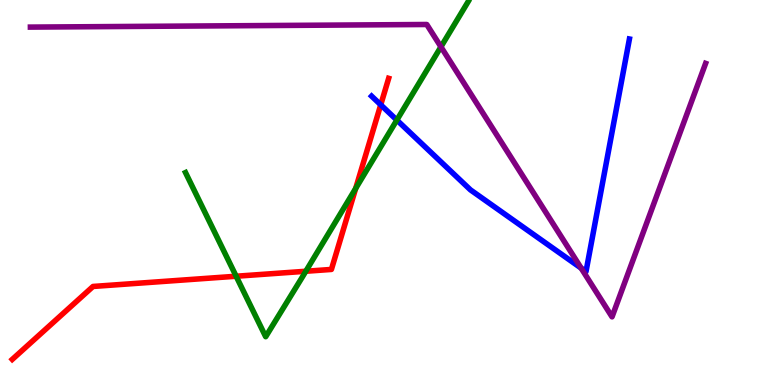[{'lines': ['blue', 'red'], 'intersections': [{'x': 4.91, 'y': 7.28}]}, {'lines': ['green', 'red'], 'intersections': [{'x': 3.05, 'y': 2.83}, {'x': 3.95, 'y': 2.95}, {'x': 4.59, 'y': 5.11}]}, {'lines': ['purple', 'red'], 'intersections': []}, {'lines': ['blue', 'green'], 'intersections': [{'x': 5.12, 'y': 6.88}]}, {'lines': ['blue', 'purple'], 'intersections': [{'x': 7.5, 'y': 3.03}]}, {'lines': ['green', 'purple'], 'intersections': [{'x': 5.69, 'y': 8.78}]}]